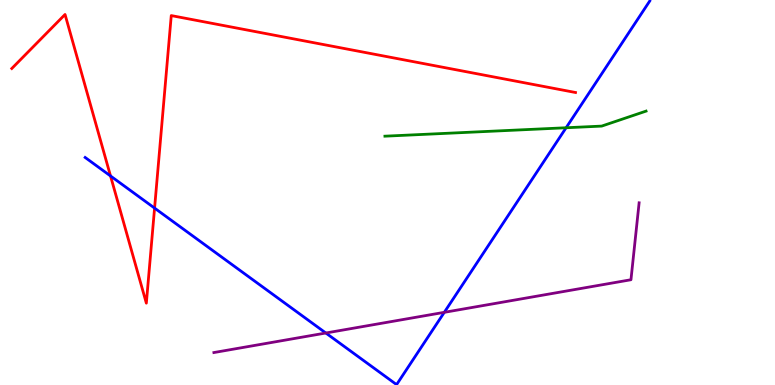[{'lines': ['blue', 'red'], 'intersections': [{'x': 1.43, 'y': 5.43}, {'x': 1.99, 'y': 4.59}]}, {'lines': ['green', 'red'], 'intersections': []}, {'lines': ['purple', 'red'], 'intersections': []}, {'lines': ['blue', 'green'], 'intersections': [{'x': 7.3, 'y': 6.68}]}, {'lines': ['blue', 'purple'], 'intersections': [{'x': 4.2, 'y': 1.35}, {'x': 5.73, 'y': 1.89}]}, {'lines': ['green', 'purple'], 'intersections': []}]